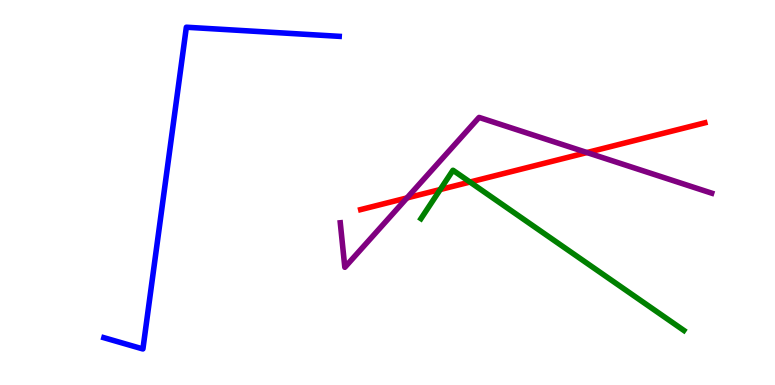[{'lines': ['blue', 'red'], 'intersections': []}, {'lines': ['green', 'red'], 'intersections': [{'x': 5.68, 'y': 5.08}, {'x': 6.06, 'y': 5.27}]}, {'lines': ['purple', 'red'], 'intersections': [{'x': 5.25, 'y': 4.86}, {'x': 7.57, 'y': 6.04}]}, {'lines': ['blue', 'green'], 'intersections': []}, {'lines': ['blue', 'purple'], 'intersections': []}, {'lines': ['green', 'purple'], 'intersections': []}]